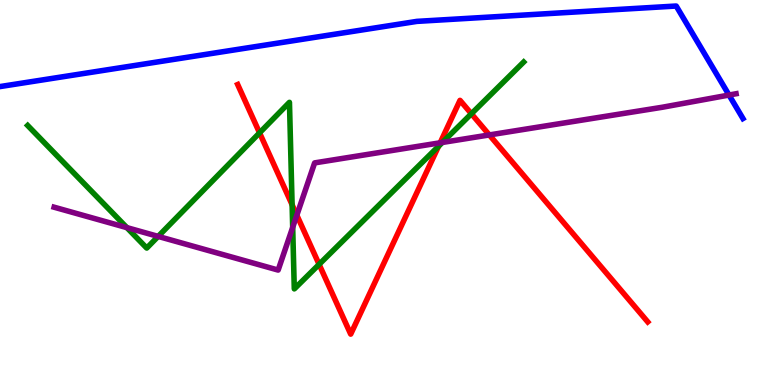[{'lines': ['blue', 'red'], 'intersections': []}, {'lines': ['green', 'red'], 'intersections': [{'x': 3.35, 'y': 6.55}, {'x': 3.77, 'y': 4.68}, {'x': 4.12, 'y': 3.13}, {'x': 5.66, 'y': 6.2}, {'x': 6.08, 'y': 7.05}]}, {'lines': ['purple', 'red'], 'intersections': [{'x': 3.83, 'y': 4.41}, {'x': 5.68, 'y': 6.29}, {'x': 6.31, 'y': 6.5}]}, {'lines': ['blue', 'green'], 'intersections': []}, {'lines': ['blue', 'purple'], 'intersections': [{'x': 9.41, 'y': 7.53}]}, {'lines': ['green', 'purple'], 'intersections': [{'x': 1.64, 'y': 4.09}, {'x': 2.04, 'y': 3.86}, {'x': 3.78, 'y': 4.09}, {'x': 5.71, 'y': 6.3}]}]